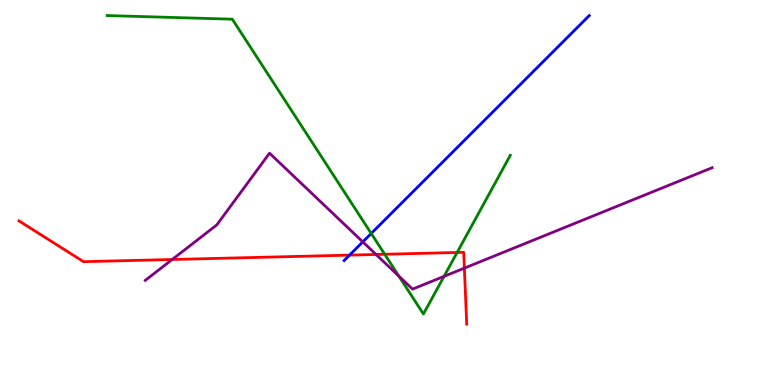[{'lines': ['blue', 'red'], 'intersections': [{'x': 4.51, 'y': 3.37}]}, {'lines': ['green', 'red'], 'intersections': [{'x': 4.96, 'y': 3.4}, {'x': 5.9, 'y': 3.44}]}, {'lines': ['purple', 'red'], 'intersections': [{'x': 2.22, 'y': 3.26}, {'x': 4.85, 'y': 3.39}, {'x': 5.99, 'y': 3.04}]}, {'lines': ['blue', 'green'], 'intersections': [{'x': 4.79, 'y': 3.94}]}, {'lines': ['blue', 'purple'], 'intersections': [{'x': 4.68, 'y': 3.72}]}, {'lines': ['green', 'purple'], 'intersections': [{'x': 5.15, 'y': 2.83}, {'x': 5.73, 'y': 2.82}]}]